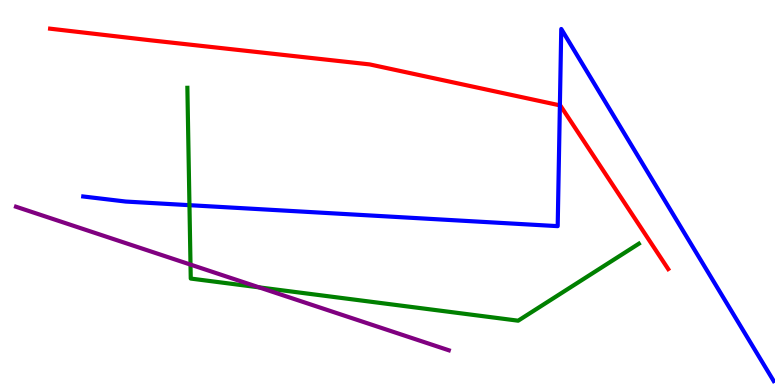[{'lines': ['blue', 'red'], 'intersections': [{'x': 7.22, 'y': 7.26}]}, {'lines': ['green', 'red'], 'intersections': []}, {'lines': ['purple', 'red'], 'intersections': []}, {'lines': ['blue', 'green'], 'intersections': [{'x': 2.44, 'y': 4.67}]}, {'lines': ['blue', 'purple'], 'intersections': []}, {'lines': ['green', 'purple'], 'intersections': [{'x': 2.46, 'y': 3.13}, {'x': 3.34, 'y': 2.54}]}]